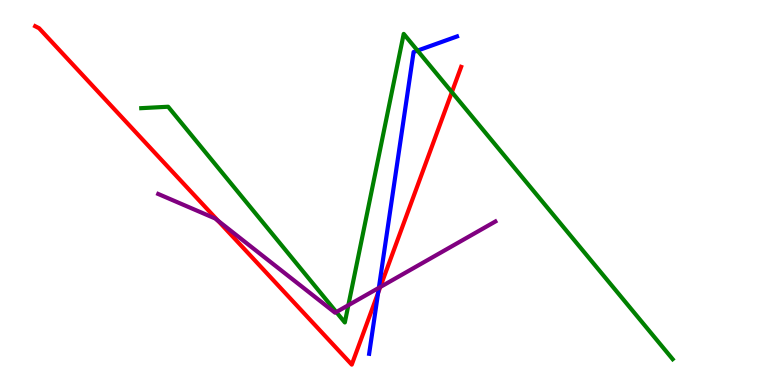[{'lines': ['blue', 'red'], 'intersections': [{'x': 4.88, 'y': 2.39}]}, {'lines': ['green', 'red'], 'intersections': [{'x': 5.83, 'y': 7.61}]}, {'lines': ['purple', 'red'], 'intersections': [{'x': 2.81, 'y': 4.27}, {'x': 4.91, 'y': 2.54}]}, {'lines': ['blue', 'green'], 'intersections': [{'x': 5.39, 'y': 8.69}]}, {'lines': ['blue', 'purple'], 'intersections': [{'x': 4.89, 'y': 2.52}]}, {'lines': ['green', 'purple'], 'intersections': [{'x': 4.34, 'y': 1.89}, {'x': 4.49, 'y': 2.07}]}]